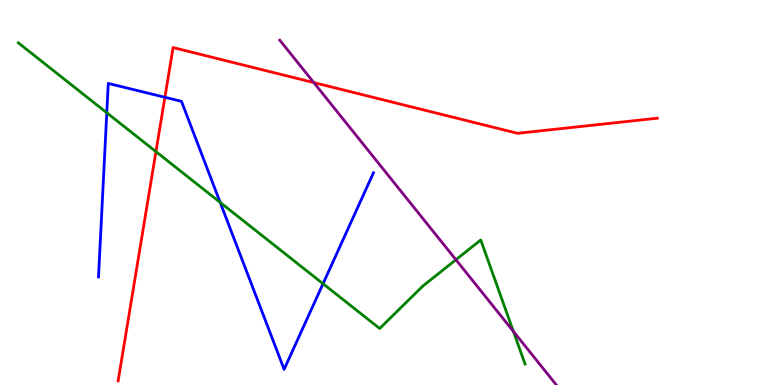[{'lines': ['blue', 'red'], 'intersections': [{'x': 2.13, 'y': 7.47}]}, {'lines': ['green', 'red'], 'intersections': [{'x': 2.01, 'y': 6.06}]}, {'lines': ['purple', 'red'], 'intersections': [{'x': 4.05, 'y': 7.85}]}, {'lines': ['blue', 'green'], 'intersections': [{'x': 1.38, 'y': 7.07}, {'x': 2.84, 'y': 4.74}, {'x': 4.17, 'y': 2.63}]}, {'lines': ['blue', 'purple'], 'intersections': []}, {'lines': ['green', 'purple'], 'intersections': [{'x': 5.88, 'y': 3.25}, {'x': 6.62, 'y': 1.39}]}]